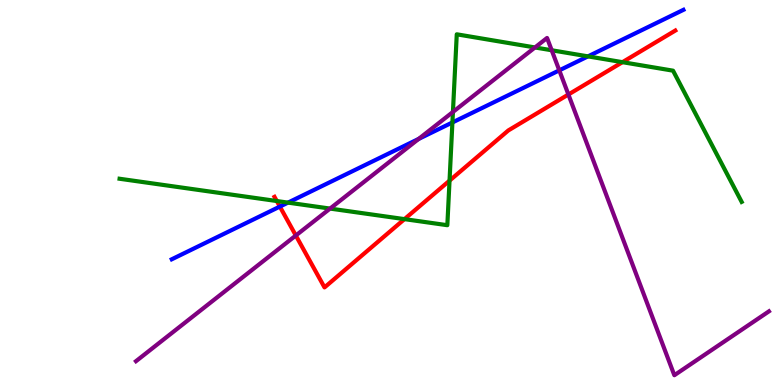[{'lines': ['blue', 'red'], 'intersections': [{'x': 3.61, 'y': 4.63}]}, {'lines': ['green', 'red'], 'intersections': [{'x': 3.57, 'y': 4.78}, {'x': 5.22, 'y': 4.31}, {'x': 5.8, 'y': 5.31}, {'x': 8.03, 'y': 8.39}]}, {'lines': ['purple', 'red'], 'intersections': [{'x': 3.82, 'y': 3.88}, {'x': 7.33, 'y': 7.55}]}, {'lines': ['blue', 'green'], 'intersections': [{'x': 3.72, 'y': 4.74}, {'x': 5.84, 'y': 6.82}, {'x': 7.59, 'y': 8.54}]}, {'lines': ['blue', 'purple'], 'intersections': [{'x': 5.4, 'y': 6.39}, {'x': 7.22, 'y': 8.17}]}, {'lines': ['green', 'purple'], 'intersections': [{'x': 4.26, 'y': 4.58}, {'x': 5.84, 'y': 7.09}, {'x': 6.9, 'y': 8.77}, {'x': 7.12, 'y': 8.69}]}]